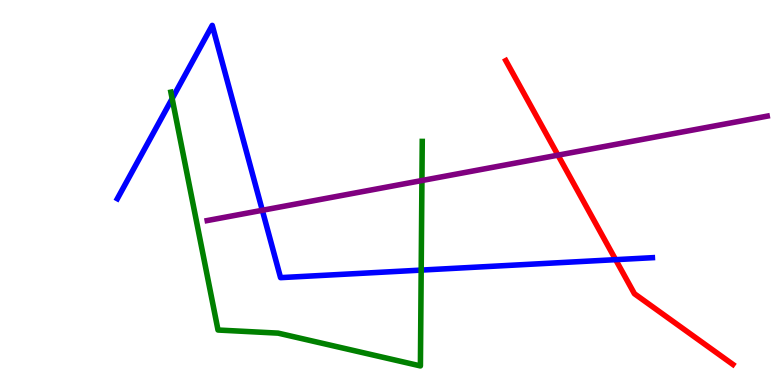[{'lines': ['blue', 'red'], 'intersections': [{'x': 7.94, 'y': 3.26}]}, {'lines': ['green', 'red'], 'intersections': []}, {'lines': ['purple', 'red'], 'intersections': [{'x': 7.2, 'y': 5.97}]}, {'lines': ['blue', 'green'], 'intersections': [{'x': 2.22, 'y': 7.44}, {'x': 5.43, 'y': 2.98}]}, {'lines': ['blue', 'purple'], 'intersections': [{'x': 3.38, 'y': 4.54}]}, {'lines': ['green', 'purple'], 'intersections': [{'x': 5.44, 'y': 5.31}]}]